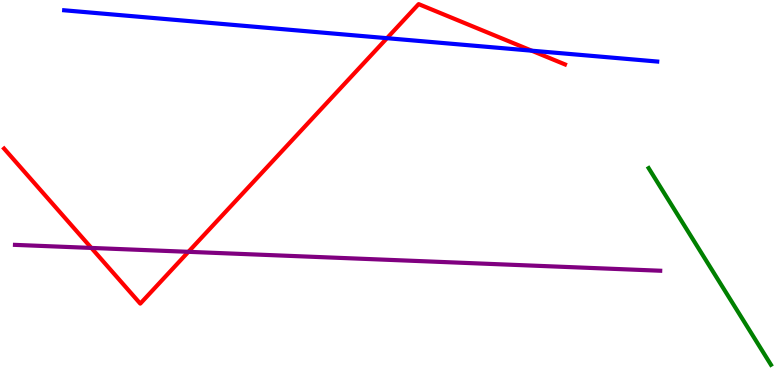[{'lines': ['blue', 'red'], 'intersections': [{'x': 4.99, 'y': 9.01}, {'x': 6.86, 'y': 8.68}]}, {'lines': ['green', 'red'], 'intersections': []}, {'lines': ['purple', 'red'], 'intersections': [{'x': 1.18, 'y': 3.56}, {'x': 2.43, 'y': 3.46}]}, {'lines': ['blue', 'green'], 'intersections': []}, {'lines': ['blue', 'purple'], 'intersections': []}, {'lines': ['green', 'purple'], 'intersections': []}]